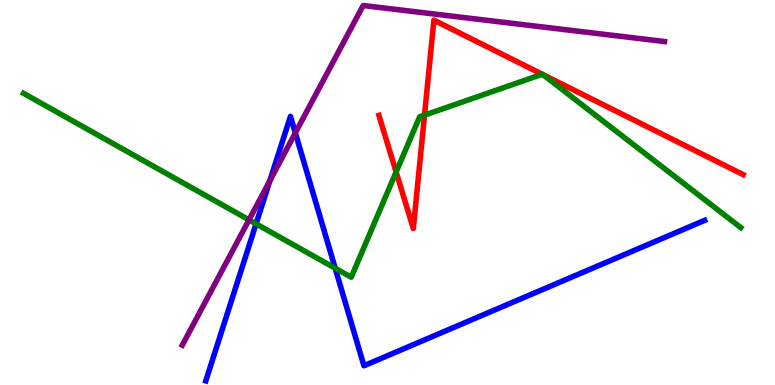[{'lines': ['blue', 'red'], 'intersections': []}, {'lines': ['green', 'red'], 'intersections': [{'x': 5.11, 'y': 5.53}, {'x': 5.48, 'y': 7.01}, {'x': 7.0, 'y': 8.07}, {'x': 7.01, 'y': 8.06}]}, {'lines': ['purple', 'red'], 'intersections': []}, {'lines': ['blue', 'green'], 'intersections': [{'x': 3.3, 'y': 4.19}, {'x': 4.33, 'y': 3.03}]}, {'lines': ['blue', 'purple'], 'intersections': [{'x': 3.48, 'y': 5.31}, {'x': 3.81, 'y': 6.55}]}, {'lines': ['green', 'purple'], 'intersections': [{'x': 3.21, 'y': 4.29}]}]